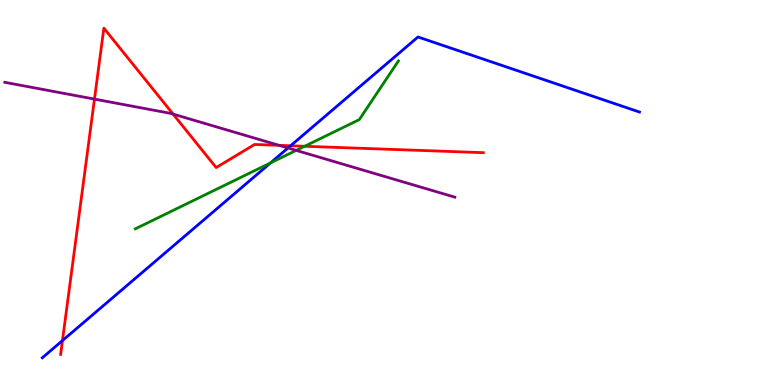[{'lines': ['blue', 'red'], 'intersections': [{'x': 0.806, 'y': 1.15}, {'x': 3.75, 'y': 6.21}]}, {'lines': ['green', 'red'], 'intersections': [{'x': 3.93, 'y': 6.2}]}, {'lines': ['purple', 'red'], 'intersections': [{'x': 1.22, 'y': 7.43}, {'x': 2.23, 'y': 7.04}, {'x': 3.6, 'y': 6.22}]}, {'lines': ['blue', 'green'], 'intersections': [{'x': 3.49, 'y': 5.77}]}, {'lines': ['blue', 'purple'], 'intersections': [{'x': 3.72, 'y': 6.16}]}, {'lines': ['green', 'purple'], 'intersections': [{'x': 3.82, 'y': 6.09}]}]